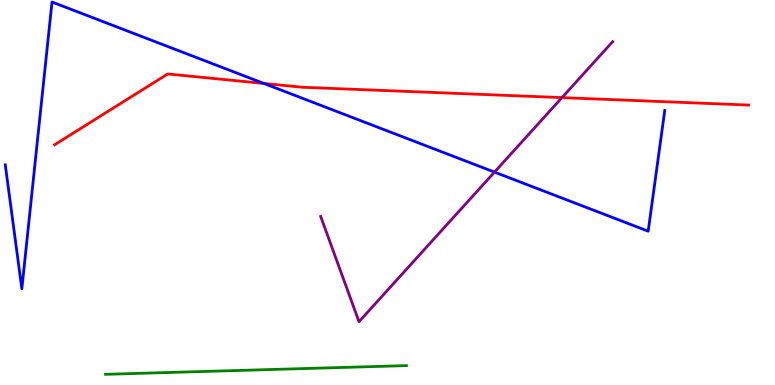[{'lines': ['blue', 'red'], 'intersections': [{'x': 3.4, 'y': 7.83}]}, {'lines': ['green', 'red'], 'intersections': []}, {'lines': ['purple', 'red'], 'intersections': [{'x': 7.25, 'y': 7.46}]}, {'lines': ['blue', 'green'], 'intersections': []}, {'lines': ['blue', 'purple'], 'intersections': [{'x': 6.38, 'y': 5.53}]}, {'lines': ['green', 'purple'], 'intersections': []}]